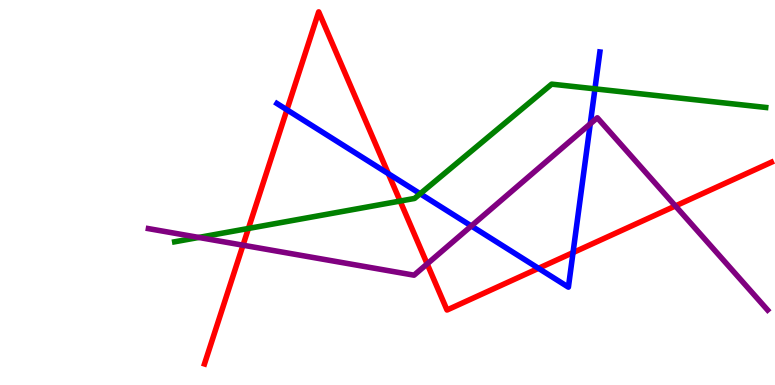[{'lines': ['blue', 'red'], 'intersections': [{'x': 3.7, 'y': 7.15}, {'x': 5.01, 'y': 5.49}, {'x': 6.95, 'y': 3.03}, {'x': 7.39, 'y': 3.44}]}, {'lines': ['green', 'red'], 'intersections': [{'x': 3.21, 'y': 4.07}, {'x': 5.16, 'y': 4.78}]}, {'lines': ['purple', 'red'], 'intersections': [{'x': 3.14, 'y': 3.63}, {'x': 5.51, 'y': 3.15}, {'x': 8.71, 'y': 4.65}]}, {'lines': ['blue', 'green'], 'intersections': [{'x': 5.42, 'y': 4.97}, {'x': 7.68, 'y': 7.69}]}, {'lines': ['blue', 'purple'], 'intersections': [{'x': 6.08, 'y': 4.13}, {'x': 7.62, 'y': 6.78}]}, {'lines': ['green', 'purple'], 'intersections': [{'x': 2.56, 'y': 3.83}]}]